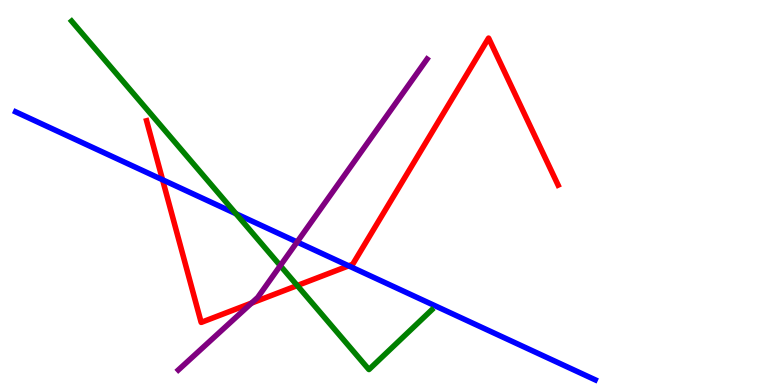[{'lines': ['blue', 'red'], 'intersections': [{'x': 2.1, 'y': 5.33}, {'x': 4.5, 'y': 3.1}]}, {'lines': ['green', 'red'], 'intersections': [{'x': 3.84, 'y': 2.58}]}, {'lines': ['purple', 'red'], 'intersections': [{'x': 3.25, 'y': 2.13}]}, {'lines': ['blue', 'green'], 'intersections': [{'x': 3.04, 'y': 4.45}]}, {'lines': ['blue', 'purple'], 'intersections': [{'x': 3.83, 'y': 3.71}]}, {'lines': ['green', 'purple'], 'intersections': [{'x': 3.62, 'y': 3.1}]}]